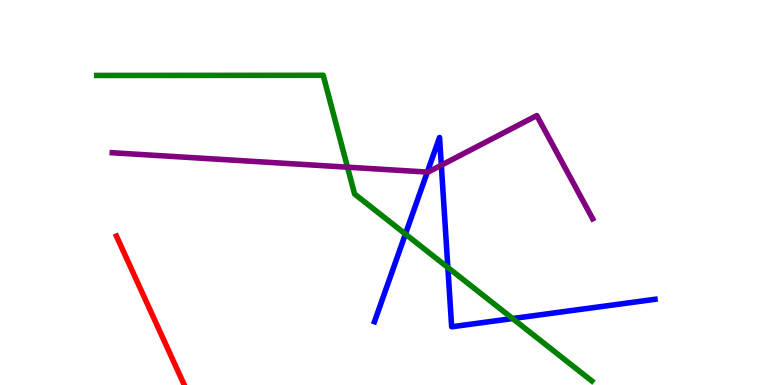[{'lines': ['blue', 'red'], 'intersections': []}, {'lines': ['green', 'red'], 'intersections': []}, {'lines': ['purple', 'red'], 'intersections': []}, {'lines': ['blue', 'green'], 'intersections': [{'x': 5.23, 'y': 3.92}, {'x': 5.78, 'y': 3.05}, {'x': 6.61, 'y': 1.73}]}, {'lines': ['blue', 'purple'], 'intersections': [{'x': 5.51, 'y': 5.53}, {'x': 5.69, 'y': 5.71}]}, {'lines': ['green', 'purple'], 'intersections': [{'x': 4.48, 'y': 5.66}]}]